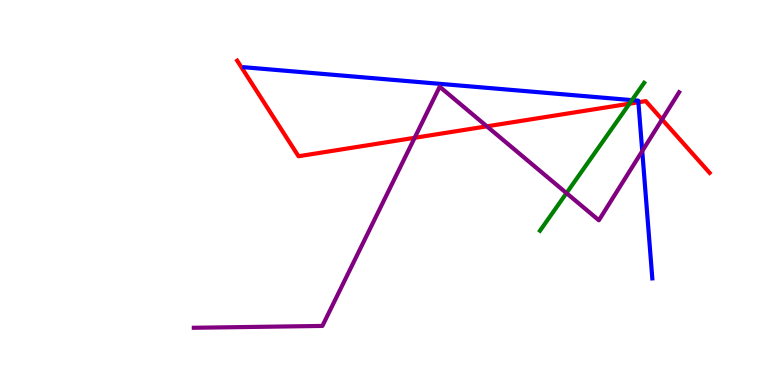[{'lines': ['blue', 'red'], 'intersections': [{'x': 8.24, 'y': 7.34}]}, {'lines': ['green', 'red'], 'intersections': [{'x': 8.12, 'y': 7.31}]}, {'lines': ['purple', 'red'], 'intersections': [{'x': 5.35, 'y': 6.42}, {'x': 6.28, 'y': 6.72}, {'x': 8.54, 'y': 6.9}]}, {'lines': ['blue', 'green'], 'intersections': [{'x': 8.15, 'y': 7.4}]}, {'lines': ['blue', 'purple'], 'intersections': [{'x': 8.29, 'y': 6.08}]}, {'lines': ['green', 'purple'], 'intersections': [{'x': 7.31, 'y': 4.98}]}]